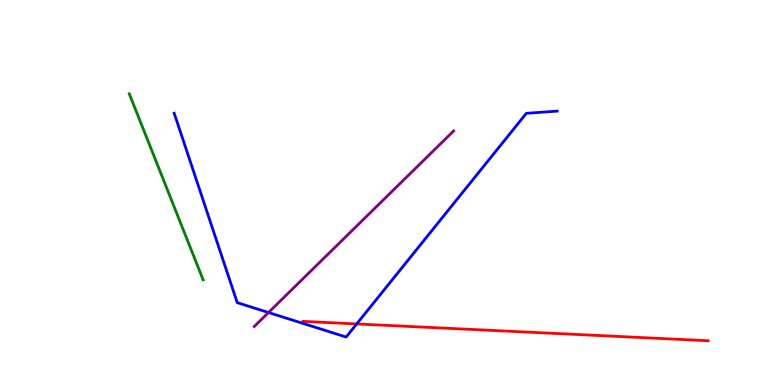[{'lines': ['blue', 'red'], 'intersections': [{'x': 4.6, 'y': 1.59}]}, {'lines': ['green', 'red'], 'intersections': []}, {'lines': ['purple', 'red'], 'intersections': []}, {'lines': ['blue', 'green'], 'intersections': []}, {'lines': ['blue', 'purple'], 'intersections': [{'x': 3.46, 'y': 1.88}]}, {'lines': ['green', 'purple'], 'intersections': []}]